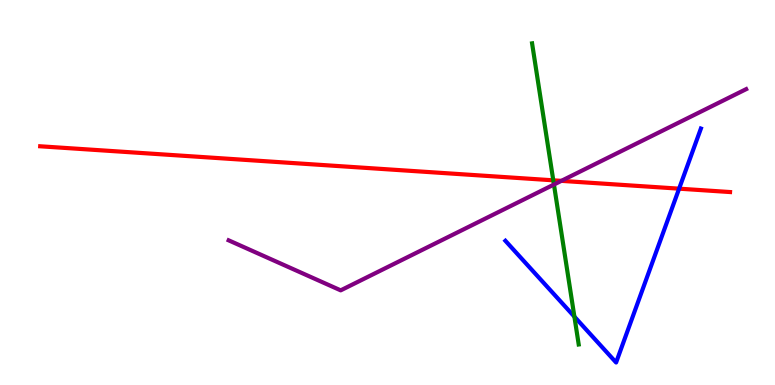[{'lines': ['blue', 'red'], 'intersections': [{'x': 8.76, 'y': 5.1}]}, {'lines': ['green', 'red'], 'intersections': [{'x': 7.14, 'y': 5.32}]}, {'lines': ['purple', 'red'], 'intersections': [{'x': 7.24, 'y': 5.3}]}, {'lines': ['blue', 'green'], 'intersections': [{'x': 7.41, 'y': 1.78}]}, {'lines': ['blue', 'purple'], 'intersections': []}, {'lines': ['green', 'purple'], 'intersections': [{'x': 7.15, 'y': 5.21}]}]